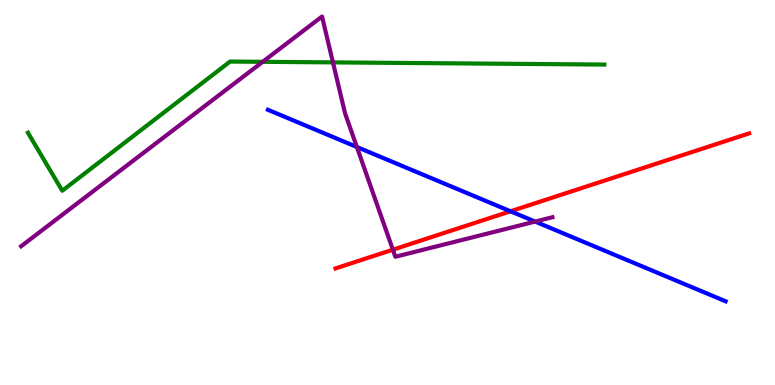[{'lines': ['blue', 'red'], 'intersections': [{'x': 6.59, 'y': 4.51}]}, {'lines': ['green', 'red'], 'intersections': []}, {'lines': ['purple', 'red'], 'intersections': [{'x': 5.07, 'y': 3.51}]}, {'lines': ['blue', 'green'], 'intersections': []}, {'lines': ['blue', 'purple'], 'intersections': [{'x': 4.6, 'y': 6.18}, {'x': 6.9, 'y': 4.24}]}, {'lines': ['green', 'purple'], 'intersections': [{'x': 3.39, 'y': 8.39}, {'x': 4.3, 'y': 8.38}]}]